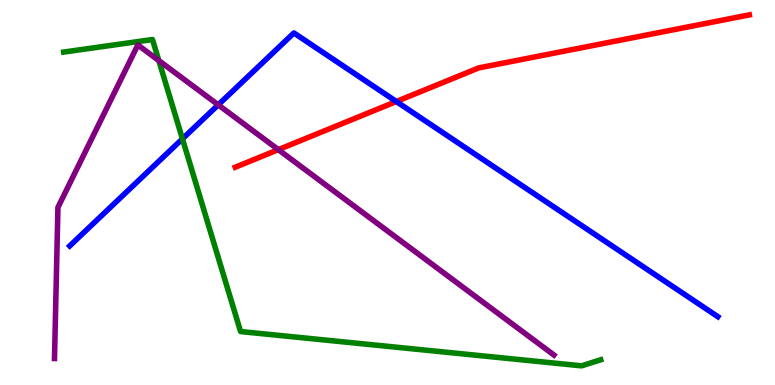[{'lines': ['blue', 'red'], 'intersections': [{'x': 5.11, 'y': 7.36}]}, {'lines': ['green', 'red'], 'intersections': []}, {'lines': ['purple', 'red'], 'intersections': [{'x': 3.59, 'y': 6.11}]}, {'lines': ['blue', 'green'], 'intersections': [{'x': 2.35, 'y': 6.39}]}, {'lines': ['blue', 'purple'], 'intersections': [{'x': 2.82, 'y': 7.28}]}, {'lines': ['green', 'purple'], 'intersections': [{'x': 2.05, 'y': 8.43}]}]